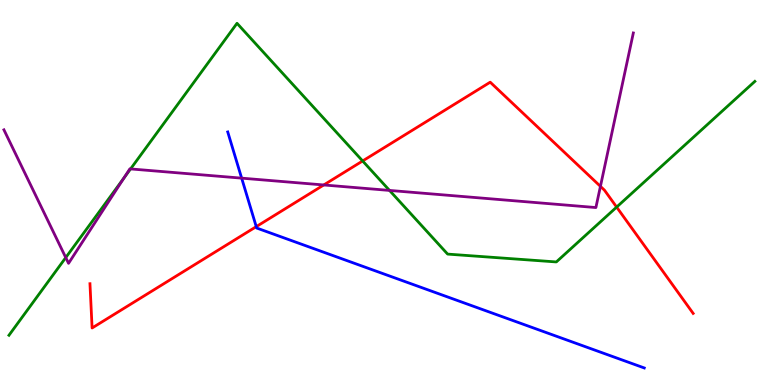[{'lines': ['blue', 'red'], 'intersections': [{'x': 3.31, 'y': 4.11}]}, {'lines': ['green', 'red'], 'intersections': [{'x': 4.68, 'y': 5.82}, {'x': 7.96, 'y': 4.62}]}, {'lines': ['purple', 'red'], 'intersections': [{'x': 4.18, 'y': 5.2}, {'x': 7.75, 'y': 5.16}]}, {'lines': ['blue', 'green'], 'intersections': []}, {'lines': ['blue', 'purple'], 'intersections': [{'x': 3.12, 'y': 5.37}]}, {'lines': ['green', 'purple'], 'intersections': [{'x': 0.849, 'y': 3.31}, {'x': 1.6, 'y': 5.37}, {'x': 1.68, 'y': 5.61}, {'x': 5.03, 'y': 5.05}]}]